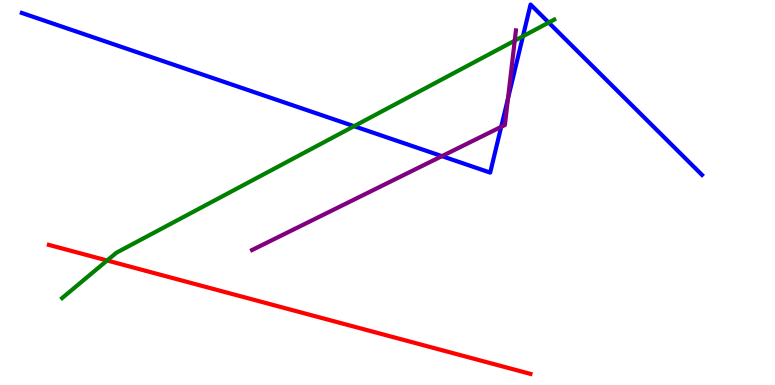[{'lines': ['blue', 'red'], 'intersections': []}, {'lines': ['green', 'red'], 'intersections': [{'x': 1.38, 'y': 3.23}]}, {'lines': ['purple', 'red'], 'intersections': []}, {'lines': ['blue', 'green'], 'intersections': [{'x': 4.57, 'y': 6.72}, {'x': 6.75, 'y': 9.06}, {'x': 7.08, 'y': 9.41}]}, {'lines': ['blue', 'purple'], 'intersections': [{'x': 5.7, 'y': 5.94}, {'x': 6.47, 'y': 6.71}, {'x': 6.55, 'y': 7.44}]}, {'lines': ['green', 'purple'], 'intersections': [{'x': 6.64, 'y': 8.94}]}]